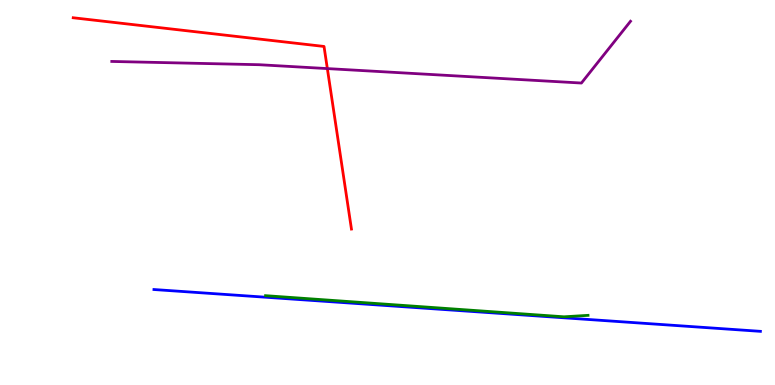[{'lines': ['blue', 'red'], 'intersections': []}, {'lines': ['green', 'red'], 'intersections': []}, {'lines': ['purple', 'red'], 'intersections': [{'x': 4.22, 'y': 8.22}]}, {'lines': ['blue', 'green'], 'intersections': []}, {'lines': ['blue', 'purple'], 'intersections': []}, {'lines': ['green', 'purple'], 'intersections': []}]